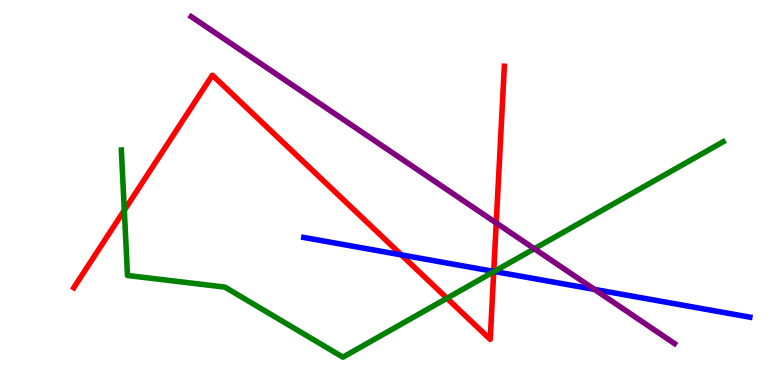[{'lines': ['blue', 'red'], 'intersections': [{'x': 5.18, 'y': 3.38}, {'x': 6.37, 'y': 2.95}]}, {'lines': ['green', 'red'], 'intersections': [{'x': 1.6, 'y': 4.54}, {'x': 5.77, 'y': 2.25}, {'x': 6.37, 'y': 2.94}]}, {'lines': ['purple', 'red'], 'intersections': [{'x': 6.4, 'y': 4.21}]}, {'lines': ['blue', 'green'], 'intersections': [{'x': 6.38, 'y': 2.95}]}, {'lines': ['blue', 'purple'], 'intersections': [{'x': 7.67, 'y': 2.48}]}, {'lines': ['green', 'purple'], 'intersections': [{'x': 6.89, 'y': 3.54}]}]